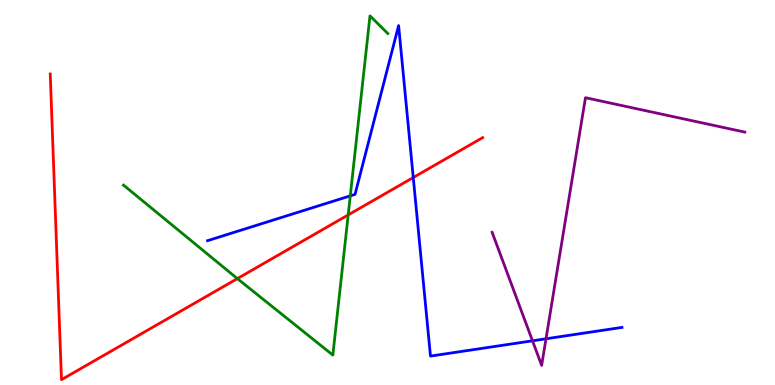[{'lines': ['blue', 'red'], 'intersections': [{'x': 5.33, 'y': 5.39}]}, {'lines': ['green', 'red'], 'intersections': [{'x': 3.06, 'y': 2.76}, {'x': 4.49, 'y': 4.42}]}, {'lines': ['purple', 'red'], 'intersections': []}, {'lines': ['blue', 'green'], 'intersections': [{'x': 4.52, 'y': 4.91}]}, {'lines': ['blue', 'purple'], 'intersections': [{'x': 6.87, 'y': 1.15}, {'x': 7.05, 'y': 1.2}]}, {'lines': ['green', 'purple'], 'intersections': []}]